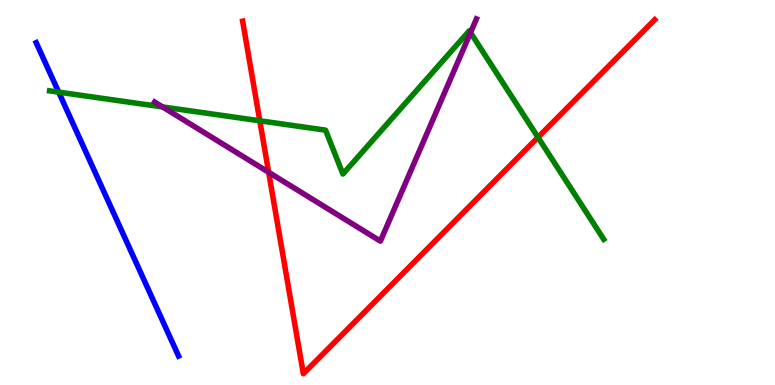[{'lines': ['blue', 'red'], 'intersections': []}, {'lines': ['green', 'red'], 'intersections': [{'x': 3.35, 'y': 6.86}, {'x': 6.94, 'y': 6.43}]}, {'lines': ['purple', 'red'], 'intersections': [{'x': 3.47, 'y': 5.53}]}, {'lines': ['blue', 'green'], 'intersections': [{'x': 0.757, 'y': 7.61}]}, {'lines': ['blue', 'purple'], 'intersections': []}, {'lines': ['green', 'purple'], 'intersections': [{'x': 2.1, 'y': 7.22}, {'x': 6.07, 'y': 9.15}]}]